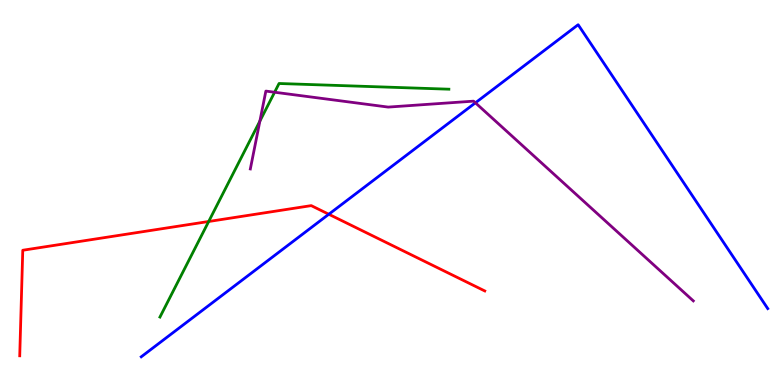[{'lines': ['blue', 'red'], 'intersections': [{'x': 4.24, 'y': 4.44}]}, {'lines': ['green', 'red'], 'intersections': [{'x': 2.69, 'y': 4.25}]}, {'lines': ['purple', 'red'], 'intersections': []}, {'lines': ['blue', 'green'], 'intersections': []}, {'lines': ['blue', 'purple'], 'intersections': [{'x': 6.13, 'y': 7.33}]}, {'lines': ['green', 'purple'], 'intersections': [{'x': 3.35, 'y': 6.85}, {'x': 3.54, 'y': 7.6}]}]